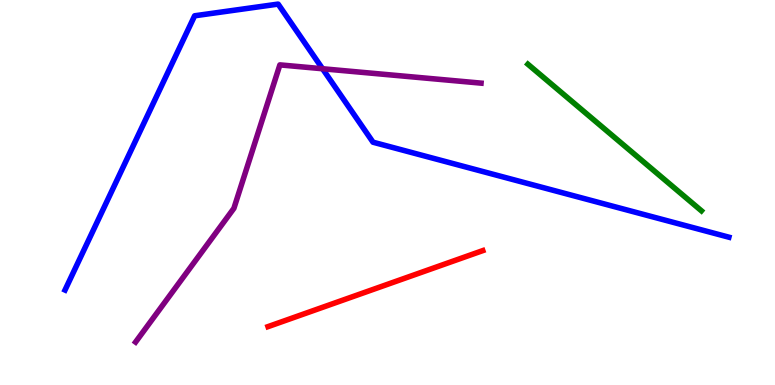[{'lines': ['blue', 'red'], 'intersections': []}, {'lines': ['green', 'red'], 'intersections': []}, {'lines': ['purple', 'red'], 'intersections': []}, {'lines': ['blue', 'green'], 'intersections': []}, {'lines': ['blue', 'purple'], 'intersections': [{'x': 4.16, 'y': 8.21}]}, {'lines': ['green', 'purple'], 'intersections': []}]